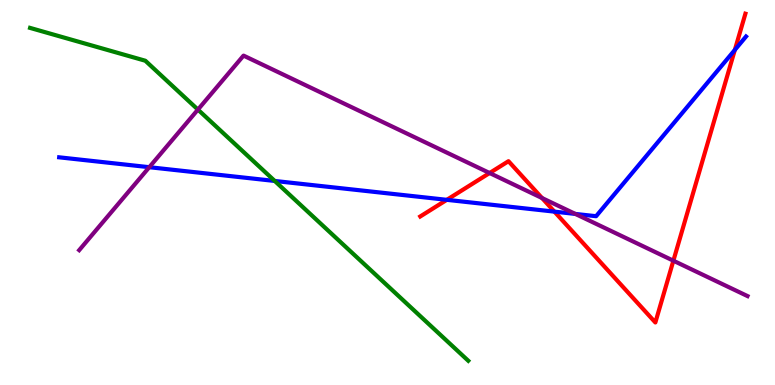[{'lines': ['blue', 'red'], 'intersections': [{'x': 5.77, 'y': 4.81}, {'x': 7.15, 'y': 4.5}, {'x': 9.48, 'y': 8.7}]}, {'lines': ['green', 'red'], 'intersections': []}, {'lines': ['purple', 'red'], 'intersections': [{'x': 6.32, 'y': 5.51}, {'x': 6.99, 'y': 4.86}, {'x': 8.69, 'y': 3.23}]}, {'lines': ['blue', 'green'], 'intersections': [{'x': 3.54, 'y': 5.3}]}, {'lines': ['blue', 'purple'], 'intersections': [{'x': 1.93, 'y': 5.66}, {'x': 7.42, 'y': 4.44}]}, {'lines': ['green', 'purple'], 'intersections': [{'x': 2.55, 'y': 7.15}]}]